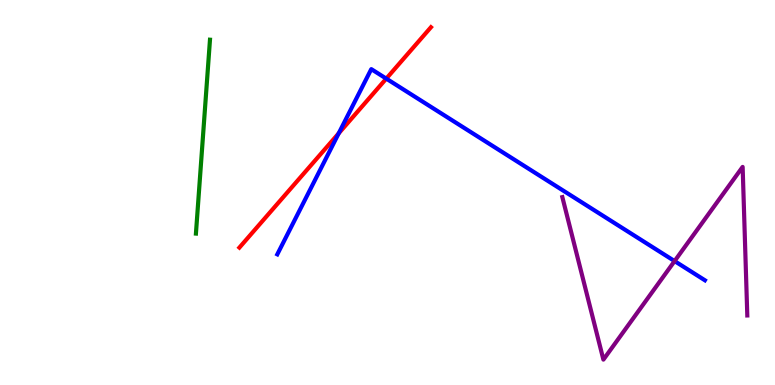[{'lines': ['blue', 'red'], 'intersections': [{'x': 4.37, 'y': 6.54}, {'x': 4.98, 'y': 7.96}]}, {'lines': ['green', 'red'], 'intersections': []}, {'lines': ['purple', 'red'], 'intersections': []}, {'lines': ['blue', 'green'], 'intersections': []}, {'lines': ['blue', 'purple'], 'intersections': [{'x': 8.7, 'y': 3.22}]}, {'lines': ['green', 'purple'], 'intersections': []}]